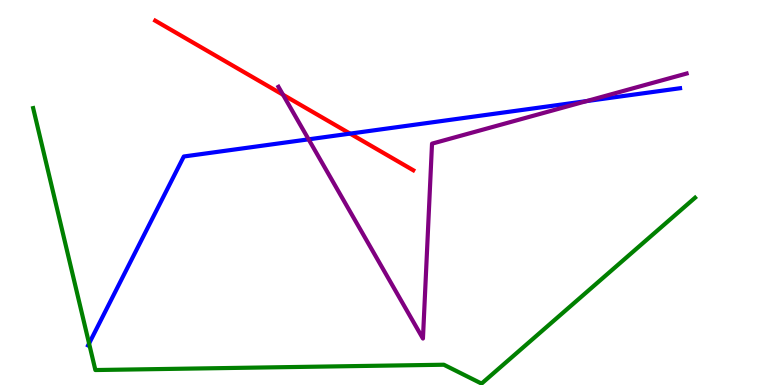[{'lines': ['blue', 'red'], 'intersections': [{'x': 4.52, 'y': 6.53}]}, {'lines': ['green', 'red'], 'intersections': []}, {'lines': ['purple', 'red'], 'intersections': [{'x': 3.65, 'y': 7.54}]}, {'lines': ['blue', 'green'], 'intersections': [{'x': 1.15, 'y': 1.08}]}, {'lines': ['blue', 'purple'], 'intersections': [{'x': 3.98, 'y': 6.38}, {'x': 7.57, 'y': 7.37}]}, {'lines': ['green', 'purple'], 'intersections': []}]